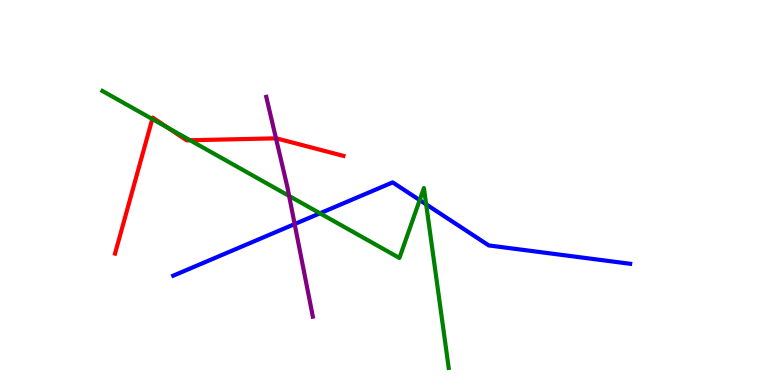[{'lines': ['blue', 'red'], 'intersections': []}, {'lines': ['green', 'red'], 'intersections': [{'x': 1.97, 'y': 6.91}, {'x': 2.17, 'y': 6.68}, {'x': 2.45, 'y': 6.36}]}, {'lines': ['purple', 'red'], 'intersections': [{'x': 3.56, 'y': 6.41}]}, {'lines': ['blue', 'green'], 'intersections': [{'x': 4.13, 'y': 4.46}, {'x': 5.42, 'y': 4.8}, {'x': 5.5, 'y': 4.69}]}, {'lines': ['blue', 'purple'], 'intersections': [{'x': 3.8, 'y': 4.18}]}, {'lines': ['green', 'purple'], 'intersections': [{'x': 3.73, 'y': 4.91}]}]